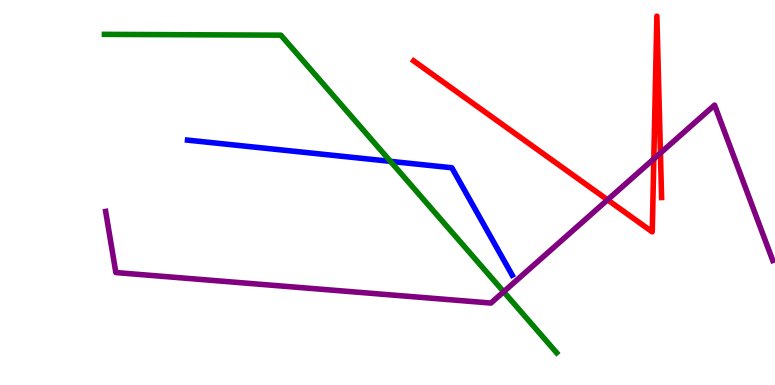[{'lines': ['blue', 'red'], 'intersections': []}, {'lines': ['green', 'red'], 'intersections': []}, {'lines': ['purple', 'red'], 'intersections': [{'x': 7.84, 'y': 4.81}, {'x': 8.44, 'y': 5.87}, {'x': 8.52, 'y': 6.03}]}, {'lines': ['blue', 'green'], 'intersections': [{'x': 5.04, 'y': 5.81}]}, {'lines': ['blue', 'purple'], 'intersections': []}, {'lines': ['green', 'purple'], 'intersections': [{'x': 6.5, 'y': 2.42}]}]